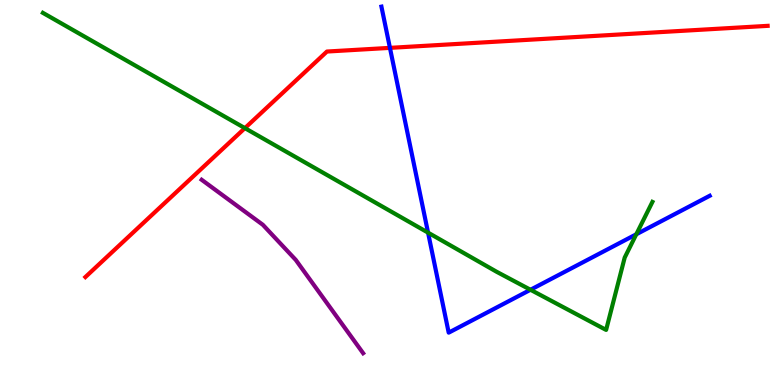[{'lines': ['blue', 'red'], 'intersections': [{'x': 5.03, 'y': 8.76}]}, {'lines': ['green', 'red'], 'intersections': [{'x': 3.16, 'y': 6.67}]}, {'lines': ['purple', 'red'], 'intersections': []}, {'lines': ['blue', 'green'], 'intersections': [{'x': 5.52, 'y': 3.96}, {'x': 6.85, 'y': 2.47}, {'x': 8.21, 'y': 3.91}]}, {'lines': ['blue', 'purple'], 'intersections': []}, {'lines': ['green', 'purple'], 'intersections': []}]